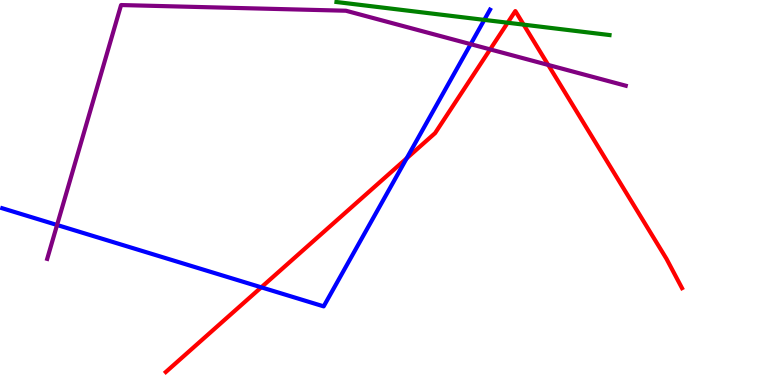[{'lines': ['blue', 'red'], 'intersections': [{'x': 3.37, 'y': 2.54}, {'x': 5.25, 'y': 5.89}]}, {'lines': ['green', 'red'], 'intersections': [{'x': 6.55, 'y': 9.41}, {'x': 6.76, 'y': 9.36}]}, {'lines': ['purple', 'red'], 'intersections': [{'x': 6.32, 'y': 8.72}, {'x': 7.07, 'y': 8.31}]}, {'lines': ['blue', 'green'], 'intersections': [{'x': 6.25, 'y': 9.48}]}, {'lines': ['blue', 'purple'], 'intersections': [{'x': 0.736, 'y': 4.16}, {'x': 6.07, 'y': 8.85}]}, {'lines': ['green', 'purple'], 'intersections': []}]